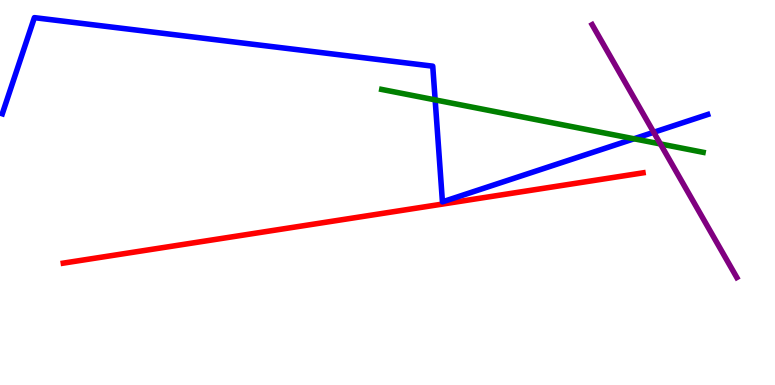[{'lines': ['blue', 'red'], 'intersections': []}, {'lines': ['green', 'red'], 'intersections': []}, {'lines': ['purple', 'red'], 'intersections': []}, {'lines': ['blue', 'green'], 'intersections': [{'x': 5.61, 'y': 7.41}, {'x': 8.18, 'y': 6.4}]}, {'lines': ['blue', 'purple'], 'intersections': [{'x': 8.44, 'y': 6.56}]}, {'lines': ['green', 'purple'], 'intersections': [{'x': 8.52, 'y': 6.26}]}]